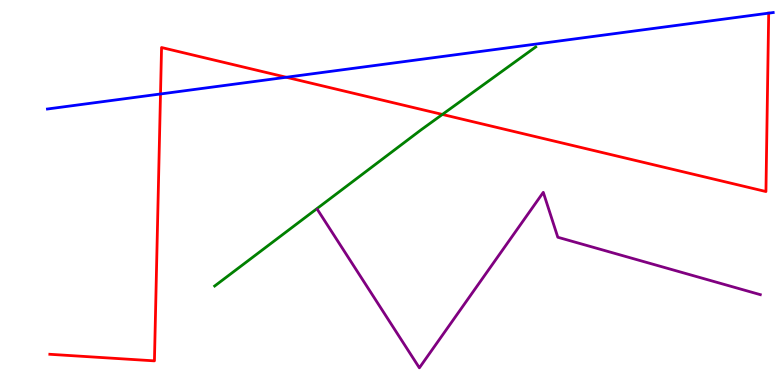[{'lines': ['blue', 'red'], 'intersections': [{'x': 2.07, 'y': 7.56}, {'x': 3.69, 'y': 7.99}]}, {'lines': ['green', 'red'], 'intersections': [{'x': 5.71, 'y': 7.03}]}, {'lines': ['purple', 'red'], 'intersections': []}, {'lines': ['blue', 'green'], 'intersections': []}, {'lines': ['blue', 'purple'], 'intersections': []}, {'lines': ['green', 'purple'], 'intersections': []}]